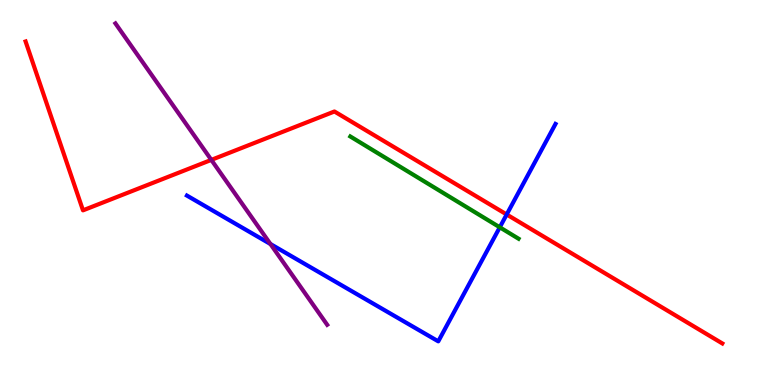[{'lines': ['blue', 'red'], 'intersections': [{'x': 6.54, 'y': 4.43}]}, {'lines': ['green', 'red'], 'intersections': []}, {'lines': ['purple', 'red'], 'intersections': [{'x': 2.73, 'y': 5.85}]}, {'lines': ['blue', 'green'], 'intersections': [{'x': 6.45, 'y': 4.1}]}, {'lines': ['blue', 'purple'], 'intersections': [{'x': 3.49, 'y': 3.66}]}, {'lines': ['green', 'purple'], 'intersections': []}]